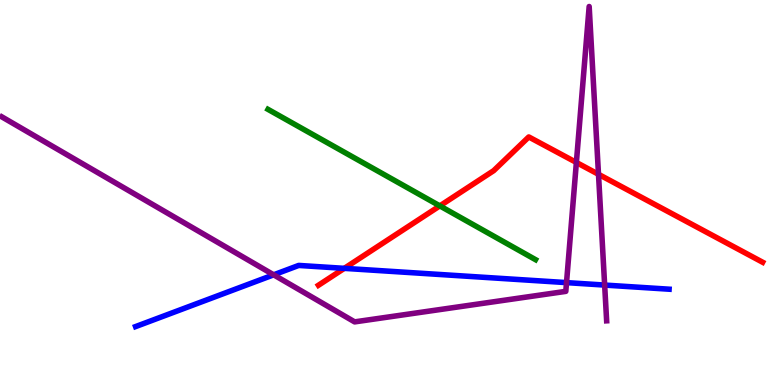[{'lines': ['blue', 'red'], 'intersections': [{'x': 4.44, 'y': 3.03}]}, {'lines': ['green', 'red'], 'intersections': [{'x': 5.68, 'y': 4.65}]}, {'lines': ['purple', 'red'], 'intersections': [{'x': 7.44, 'y': 5.78}, {'x': 7.72, 'y': 5.47}]}, {'lines': ['blue', 'green'], 'intersections': []}, {'lines': ['blue', 'purple'], 'intersections': [{'x': 3.53, 'y': 2.86}, {'x': 7.31, 'y': 2.66}, {'x': 7.8, 'y': 2.6}]}, {'lines': ['green', 'purple'], 'intersections': []}]